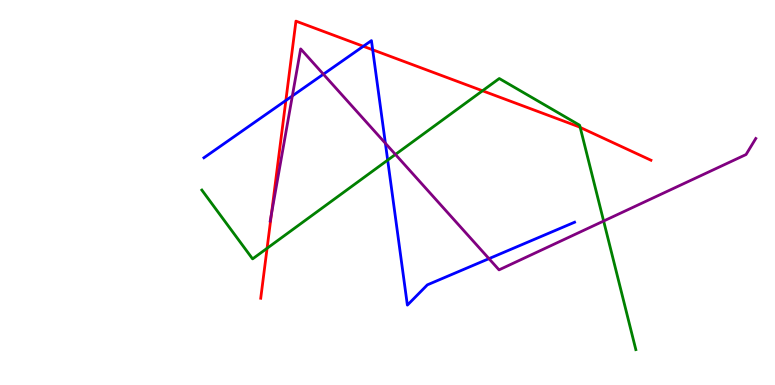[{'lines': ['blue', 'red'], 'intersections': [{'x': 3.69, 'y': 7.39}, {'x': 4.69, 'y': 8.8}, {'x': 4.81, 'y': 8.71}]}, {'lines': ['green', 'red'], 'intersections': [{'x': 3.45, 'y': 3.55}, {'x': 6.23, 'y': 7.64}, {'x': 7.49, 'y': 6.69}]}, {'lines': ['purple', 'red'], 'intersections': [{'x': 3.5, 'y': 4.43}]}, {'lines': ['blue', 'green'], 'intersections': [{'x': 5.0, 'y': 5.84}]}, {'lines': ['blue', 'purple'], 'intersections': [{'x': 3.77, 'y': 7.51}, {'x': 4.17, 'y': 8.07}, {'x': 4.97, 'y': 6.28}, {'x': 6.31, 'y': 3.28}]}, {'lines': ['green', 'purple'], 'intersections': [{'x': 5.1, 'y': 5.99}, {'x': 7.79, 'y': 4.26}]}]